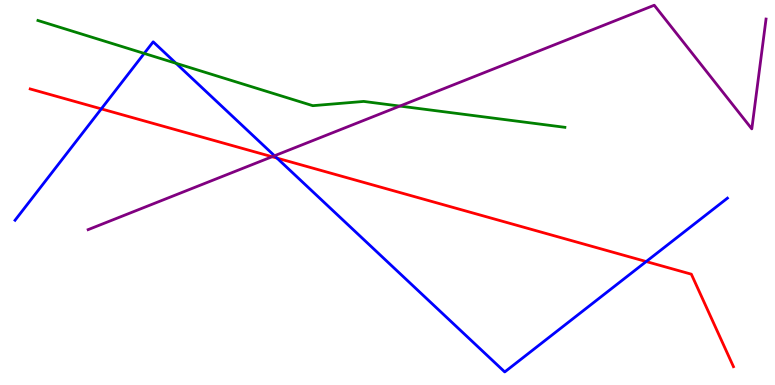[{'lines': ['blue', 'red'], 'intersections': [{'x': 1.31, 'y': 7.17}, {'x': 3.57, 'y': 5.89}, {'x': 8.34, 'y': 3.21}]}, {'lines': ['green', 'red'], 'intersections': []}, {'lines': ['purple', 'red'], 'intersections': [{'x': 3.51, 'y': 5.93}]}, {'lines': ['blue', 'green'], 'intersections': [{'x': 1.86, 'y': 8.61}, {'x': 2.27, 'y': 8.36}]}, {'lines': ['blue', 'purple'], 'intersections': [{'x': 3.54, 'y': 5.95}]}, {'lines': ['green', 'purple'], 'intersections': [{'x': 5.16, 'y': 7.24}]}]